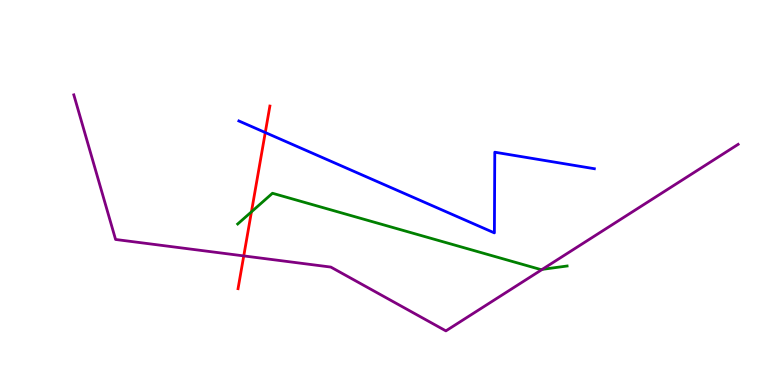[{'lines': ['blue', 'red'], 'intersections': [{'x': 3.42, 'y': 6.56}]}, {'lines': ['green', 'red'], 'intersections': [{'x': 3.24, 'y': 4.5}]}, {'lines': ['purple', 'red'], 'intersections': [{'x': 3.15, 'y': 3.35}]}, {'lines': ['blue', 'green'], 'intersections': []}, {'lines': ['blue', 'purple'], 'intersections': []}, {'lines': ['green', 'purple'], 'intersections': [{'x': 7.0, 'y': 3.0}]}]